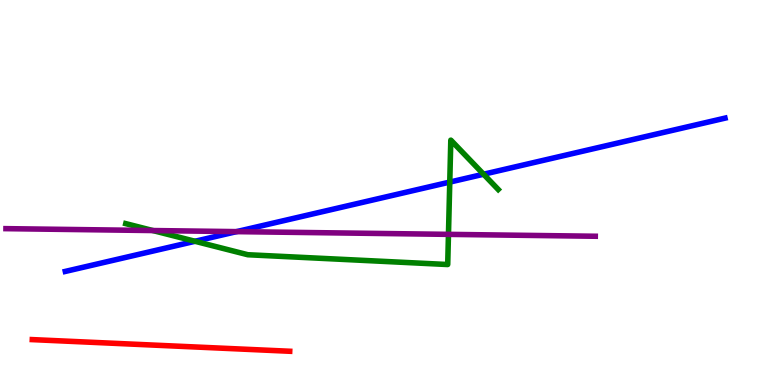[{'lines': ['blue', 'red'], 'intersections': []}, {'lines': ['green', 'red'], 'intersections': []}, {'lines': ['purple', 'red'], 'intersections': []}, {'lines': ['blue', 'green'], 'intersections': [{'x': 2.52, 'y': 3.73}, {'x': 5.8, 'y': 5.27}, {'x': 6.24, 'y': 5.47}]}, {'lines': ['blue', 'purple'], 'intersections': [{'x': 3.05, 'y': 3.98}]}, {'lines': ['green', 'purple'], 'intersections': [{'x': 1.97, 'y': 4.01}, {'x': 5.79, 'y': 3.91}]}]